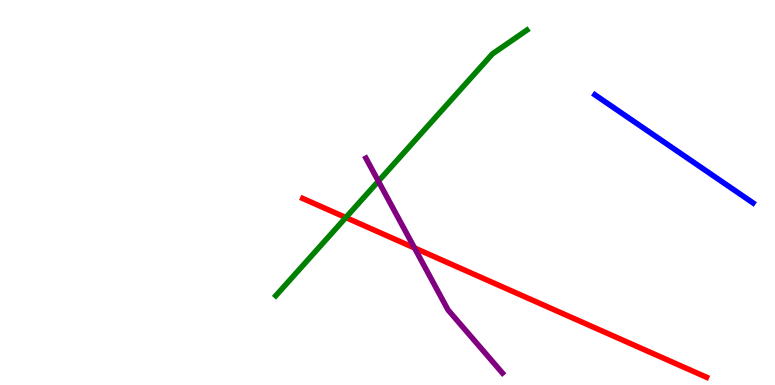[{'lines': ['blue', 'red'], 'intersections': []}, {'lines': ['green', 'red'], 'intersections': [{'x': 4.46, 'y': 4.35}]}, {'lines': ['purple', 'red'], 'intersections': [{'x': 5.35, 'y': 3.56}]}, {'lines': ['blue', 'green'], 'intersections': []}, {'lines': ['blue', 'purple'], 'intersections': []}, {'lines': ['green', 'purple'], 'intersections': [{'x': 4.88, 'y': 5.29}]}]